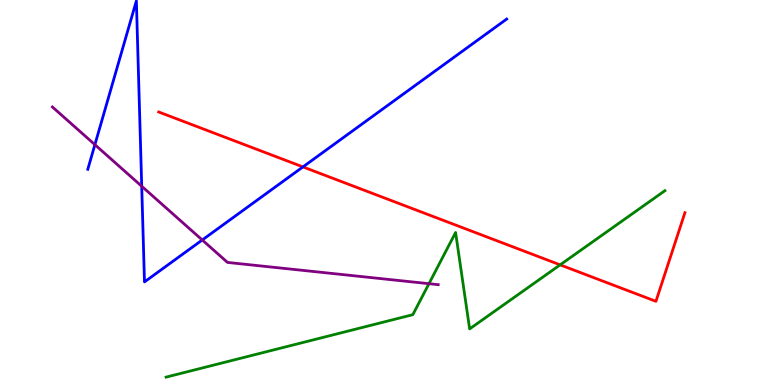[{'lines': ['blue', 'red'], 'intersections': [{'x': 3.91, 'y': 5.66}]}, {'lines': ['green', 'red'], 'intersections': [{'x': 7.23, 'y': 3.12}]}, {'lines': ['purple', 'red'], 'intersections': []}, {'lines': ['blue', 'green'], 'intersections': []}, {'lines': ['blue', 'purple'], 'intersections': [{'x': 1.22, 'y': 6.24}, {'x': 1.83, 'y': 5.16}, {'x': 2.61, 'y': 3.77}]}, {'lines': ['green', 'purple'], 'intersections': [{'x': 5.53, 'y': 2.63}]}]